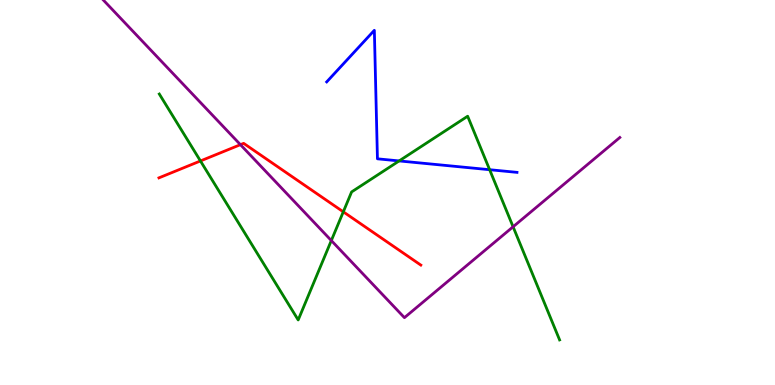[{'lines': ['blue', 'red'], 'intersections': []}, {'lines': ['green', 'red'], 'intersections': [{'x': 2.59, 'y': 5.82}, {'x': 4.43, 'y': 4.5}]}, {'lines': ['purple', 'red'], 'intersections': [{'x': 3.1, 'y': 6.24}]}, {'lines': ['blue', 'green'], 'intersections': [{'x': 5.15, 'y': 5.82}, {'x': 6.32, 'y': 5.59}]}, {'lines': ['blue', 'purple'], 'intersections': []}, {'lines': ['green', 'purple'], 'intersections': [{'x': 4.28, 'y': 3.75}, {'x': 6.62, 'y': 4.11}]}]